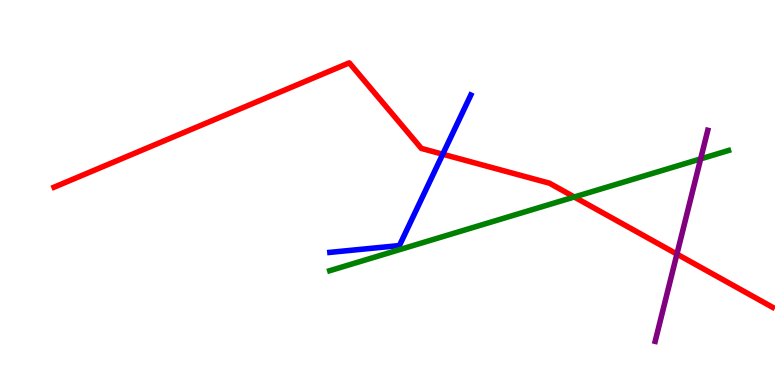[{'lines': ['blue', 'red'], 'intersections': [{'x': 5.71, 'y': 5.99}]}, {'lines': ['green', 'red'], 'intersections': [{'x': 7.41, 'y': 4.88}]}, {'lines': ['purple', 'red'], 'intersections': [{'x': 8.73, 'y': 3.4}]}, {'lines': ['blue', 'green'], 'intersections': []}, {'lines': ['blue', 'purple'], 'intersections': []}, {'lines': ['green', 'purple'], 'intersections': [{'x': 9.04, 'y': 5.87}]}]